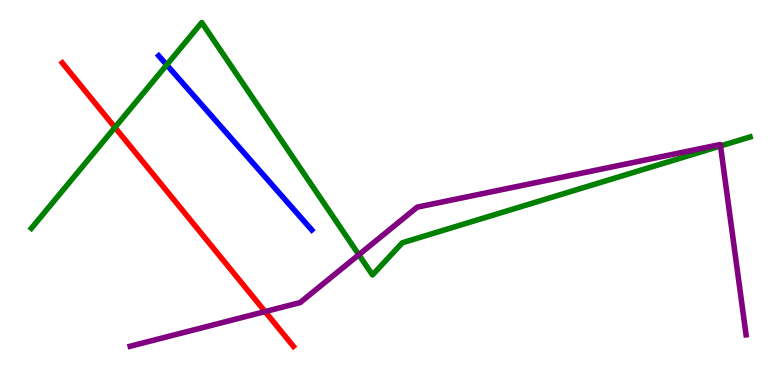[{'lines': ['blue', 'red'], 'intersections': []}, {'lines': ['green', 'red'], 'intersections': [{'x': 1.48, 'y': 6.69}]}, {'lines': ['purple', 'red'], 'intersections': [{'x': 3.42, 'y': 1.91}]}, {'lines': ['blue', 'green'], 'intersections': [{'x': 2.15, 'y': 8.31}]}, {'lines': ['blue', 'purple'], 'intersections': []}, {'lines': ['green', 'purple'], 'intersections': [{'x': 4.63, 'y': 3.38}, {'x': 9.3, 'y': 6.21}]}]